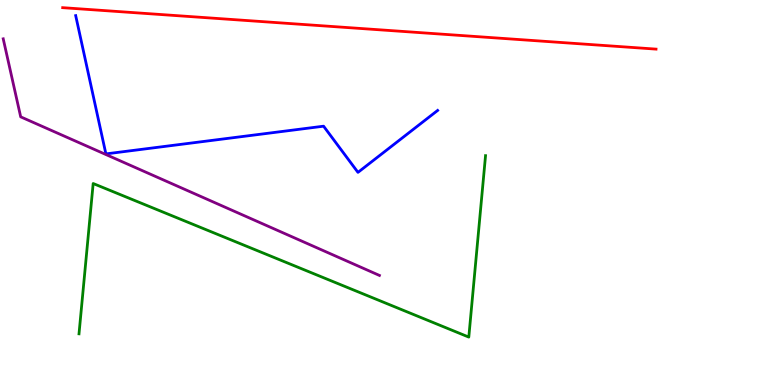[{'lines': ['blue', 'red'], 'intersections': []}, {'lines': ['green', 'red'], 'intersections': []}, {'lines': ['purple', 'red'], 'intersections': []}, {'lines': ['blue', 'green'], 'intersections': []}, {'lines': ['blue', 'purple'], 'intersections': []}, {'lines': ['green', 'purple'], 'intersections': []}]